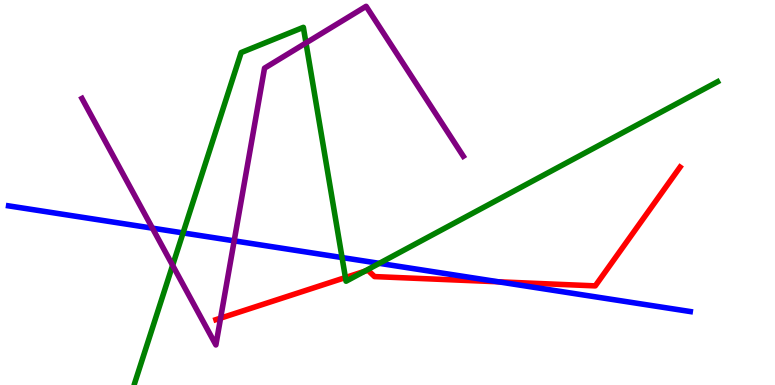[{'lines': ['blue', 'red'], 'intersections': [{'x': 6.43, 'y': 2.68}]}, {'lines': ['green', 'red'], 'intersections': [{'x': 4.46, 'y': 2.79}, {'x': 4.7, 'y': 2.95}]}, {'lines': ['purple', 'red'], 'intersections': [{'x': 2.85, 'y': 1.74}]}, {'lines': ['blue', 'green'], 'intersections': [{'x': 2.36, 'y': 3.95}, {'x': 4.41, 'y': 3.31}, {'x': 4.89, 'y': 3.16}]}, {'lines': ['blue', 'purple'], 'intersections': [{'x': 1.97, 'y': 4.07}, {'x': 3.02, 'y': 3.74}]}, {'lines': ['green', 'purple'], 'intersections': [{'x': 2.23, 'y': 3.11}, {'x': 3.95, 'y': 8.88}]}]